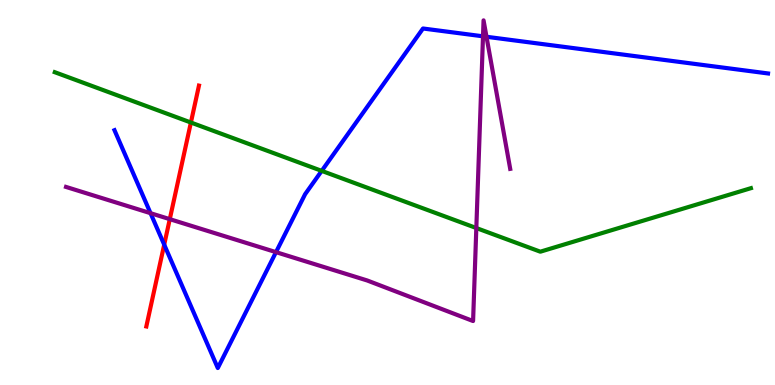[{'lines': ['blue', 'red'], 'intersections': [{'x': 2.12, 'y': 3.65}]}, {'lines': ['green', 'red'], 'intersections': [{'x': 2.46, 'y': 6.82}]}, {'lines': ['purple', 'red'], 'intersections': [{'x': 2.19, 'y': 4.31}]}, {'lines': ['blue', 'green'], 'intersections': [{'x': 4.15, 'y': 5.56}]}, {'lines': ['blue', 'purple'], 'intersections': [{'x': 1.94, 'y': 4.46}, {'x': 3.56, 'y': 3.45}, {'x': 6.23, 'y': 9.06}, {'x': 6.28, 'y': 9.04}]}, {'lines': ['green', 'purple'], 'intersections': [{'x': 6.15, 'y': 4.08}]}]